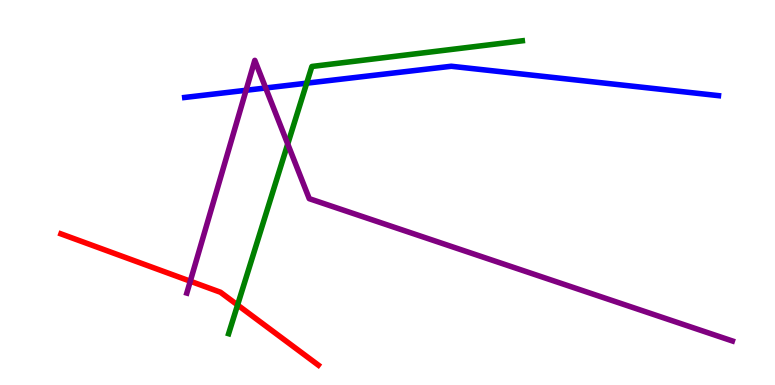[{'lines': ['blue', 'red'], 'intersections': []}, {'lines': ['green', 'red'], 'intersections': [{'x': 3.07, 'y': 2.08}]}, {'lines': ['purple', 'red'], 'intersections': [{'x': 2.46, 'y': 2.7}]}, {'lines': ['blue', 'green'], 'intersections': [{'x': 3.96, 'y': 7.84}]}, {'lines': ['blue', 'purple'], 'intersections': [{'x': 3.17, 'y': 7.66}, {'x': 3.43, 'y': 7.71}]}, {'lines': ['green', 'purple'], 'intersections': [{'x': 3.71, 'y': 6.26}]}]